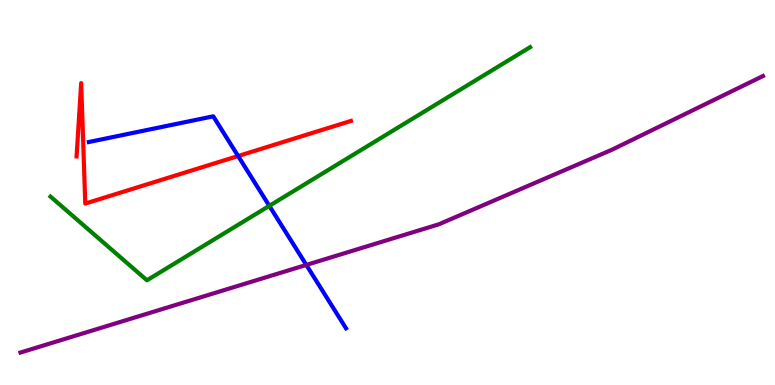[{'lines': ['blue', 'red'], 'intersections': [{'x': 3.07, 'y': 5.95}]}, {'lines': ['green', 'red'], 'intersections': []}, {'lines': ['purple', 'red'], 'intersections': []}, {'lines': ['blue', 'green'], 'intersections': [{'x': 3.48, 'y': 4.65}]}, {'lines': ['blue', 'purple'], 'intersections': [{'x': 3.95, 'y': 3.12}]}, {'lines': ['green', 'purple'], 'intersections': []}]